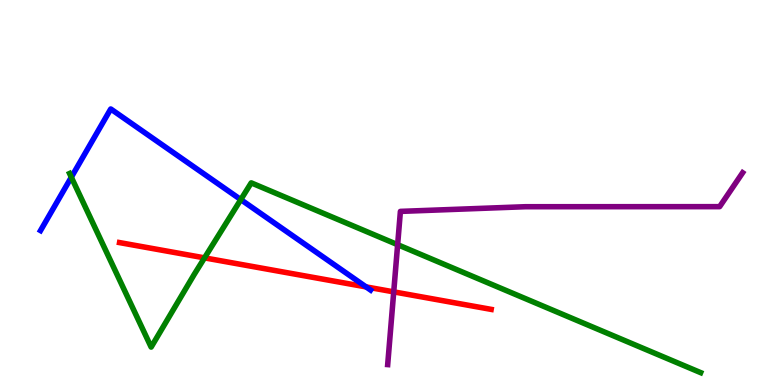[{'lines': ['blue', 'red'], 'intersections': [{'x': 4.72, 'y': 2.55}]}, {'lines': ['green', 'red'], 'intersections': [{'x': 2.64, 'y': 3.3}]}, {'lines': ['purple', 'red'], 'intersections': [{'x': 5.08, 'y': 2.42}]}, {'lines': ['blue', 'green'], 'intersections': [{'x': 0.92, 'y': 5.4}, {'x': 3.11, 'y': 4.82}]}, {'lines': ['blue', 'purple'], 'intersections': []}, {'lines': ['green', 'purple'], 'intersections': [{'x': 5.13, 'y': 3.64}]}]